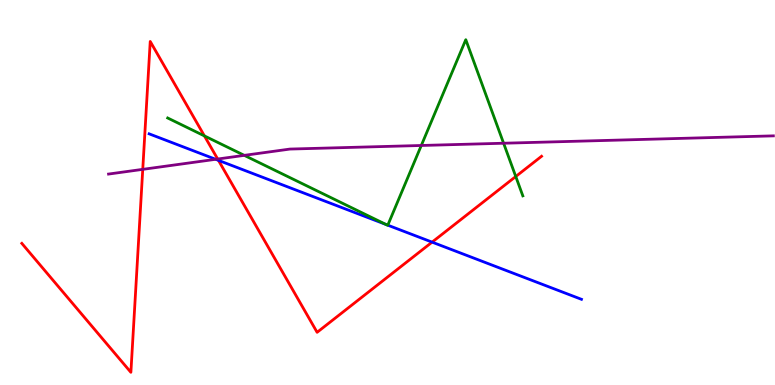[{'lines': ['blue', 'red'], 'intersections': [{'x': 2.82, 'y': 5.83}, {'x': 5.58, 'y': 3.71}]}, {'lines': ['green', 'red'], 'intersections': [{'x': 2.64, 'y': 6.47}, {'x': 6.66, 'y': 5.42}]}, {'lines': ['purple', 'red'], 'intersections': [{'x': 1.84, 'y': 5.6}, {'x': 2.81, 'y': 5.87}]}, {'lines': ['blue', 'green'], 'intersections': [{'x': 4.98, 'y': 4.17}, {'x': 5.0, 'y': 4.15}]}, {'lines': ['blue', 'purple'], 'intersections': [{'x': 2.78, 'y': 5.86}]}, {'lines': ['green', 'purple'], 'intersections': [{'x': 3.15, 'y': 5.96}, {'x': 5.44, 'y': 6.22}, {'x': 6.5, 'y': 6.28}]}]